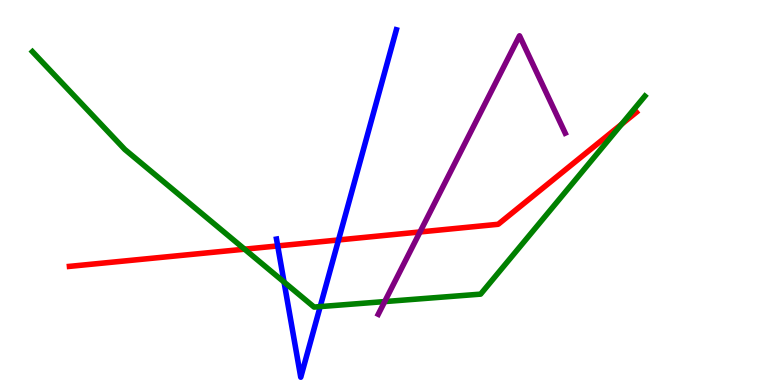[{'lines': ['blue', 'red'], 'intersections': [{'x': 3.58, 'y': 3.61}, {'x': 4.37, 'y': 3.77}]}, {'lines': ['green', 'red'], 'intersections': [{'x': 3.16, 'y': 3.53}, {'x': 8.02, 'y': 6.77}]}, {'lines': ['purple', 'red'], 'intersections': [{'x': 5.42, 'y': 3.98}]}, {'lines': ['blue', 'green'], 'intersections': [{'x': 3.67, 'y': 2.67}, {'x': 4.13, 'y': 2.04}]}, {'lines': ['blue', 'purple'], 'intersections': []}, {'lines': ['green', 'purple'], 'intersections': [{'x': 4.96, 'y': 2.17}]}]